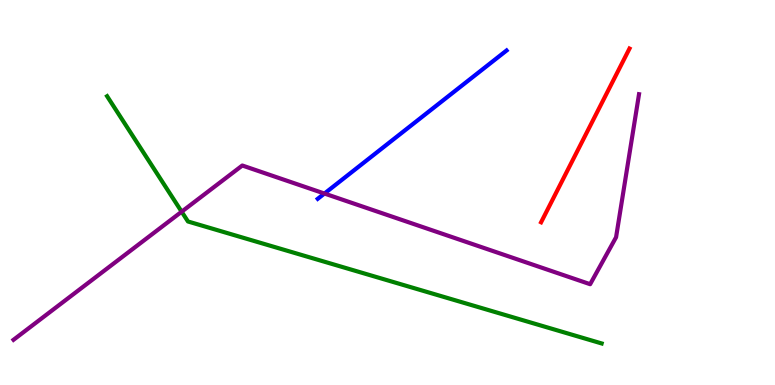[{'lines': ['blue', 'red'], 'intersections': []}, {'lines': ['green', 'red'], 'intersections': []}, {'lines': ['purple', 'red'], 'intersections': []}, {'lines': ['blue', 'green'], 'intersections': []}, {'lines': ['blue', 'purple'], 'intersections': [{'x': 4.19, 'y': 4.97}]}, {'lines': ['green', 'purple'], 'intersections': [{'x': 2.34, 'y': 4.5}]}]